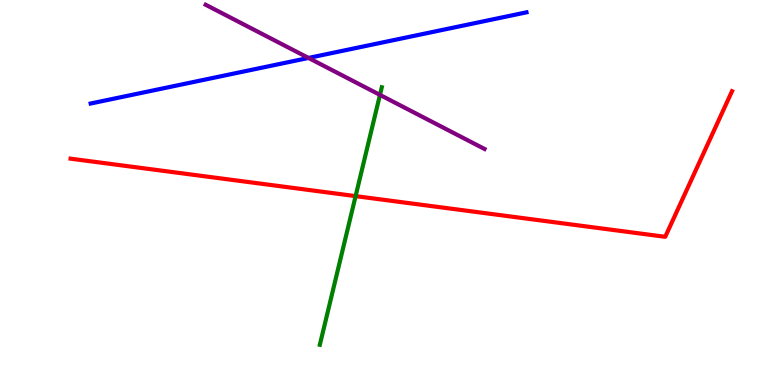[{'lines': ['blue', 'red'], 'intersections': []}, {'lines': ['green', 'red'], 'intersections': [{'x': 4.59, 'y': 4.91}]}, {'lines': ['purple', 'red'], 'intersections': []}, {'lines': ['blue', 'green'], 'intersections': []}, {'lines': ['blue', 'purple'], 'intersections': [{'x': 3.98, 'y': 8.5}]}, {'lines': ['green', 'purple'], 'intersections': [{'x': 4.9, 'y': 7.54}]}]